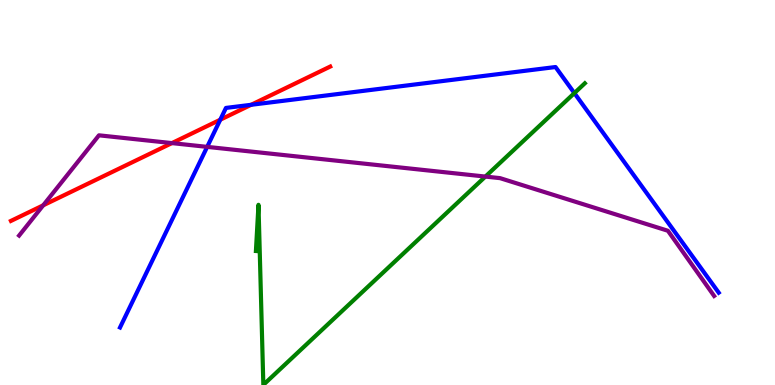[{'lines': ['blue', 'red'], 'intersections': [{'x': 2.84, 'y': 6.89}, {'x': 3.24, 'y': 7.28}]}, {'lines': ['green', 'red'], 'intersections': []}, {'lines': ['purple', 'red'], 'intersections': [{'x': 0.557, 'y': 4.67}, {'x': 2.22, 'y': 6.28}]}, {'lines': ['blue', 'green'], 'intersections': [{'x': 7.41, 'y': 7.58}]}, {'lines': ['blue', 'purple'], 'intersections': [{'x': 2.67, 'y': 6.19}]}, {'lines': ['green', 'purple'], 'intersections': [{'x': 6.26, 'y': 5.41}]}]